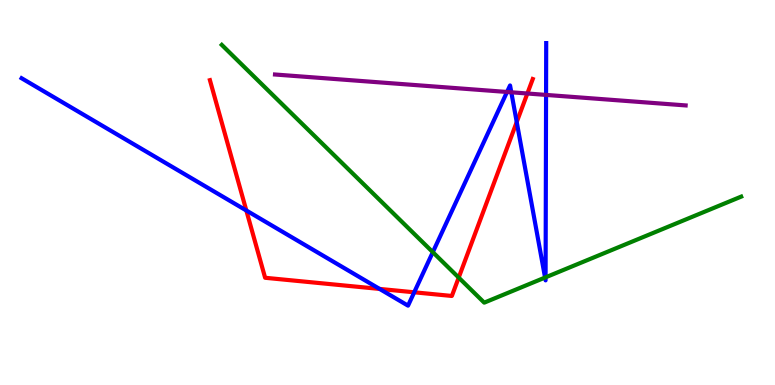[{'lines': ['blue', 'red'], 'intersections': [{'x': 3.18, 'y': 4.53}, {'x': 4.9, 'y': 2.5}, {'x': 5.34, 'y': 2.41}, {'x': 6.67, 'y': 6.83}]}, {'lines': ['green', 'red'], 'intersections': [{'x': 5.92, 'y': 2.79}]}, {'lines': ['purple', 'red'], 'intersections': [{'x': 6.8, 'y': 7.57}]}, {'lines': ['blue', 'green'], 'intersections': [{'x': 5.58, 'y': 3.45}, {'x': 7.03, 'y': 2.79}, {'x': 7.04, 'y': 2.8}]}, {'lines': ['blue', 'purple'], 'intersections': [{'x': 6.54, 'y': 7.61}, {'x': 6.6, 'y': 7.6}, {'x': 7.05, 'y': 7.53}]}, {'lines': ['green', 'purple'], 'intersections': []}]